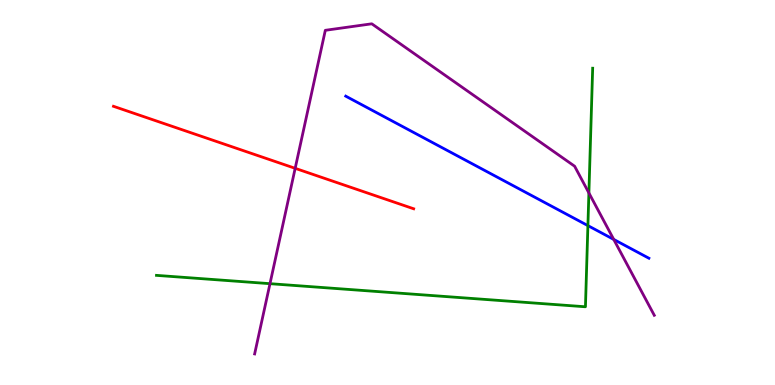[{'lines': ['blue', 'red'], 'intersections': []}, {'lines': ['green', 'red'], 'intersections': []}, {'lines': ['purple', 'red'], 'intersections': [{'x': 3.81, 'y': 5.63}]}, {'lines': ['blue', 'green'], 'intersections': [{'x': 7.59, 'y': 4.14}]}, {'lines': ['blue', 'purple'], 'intersections': [{'x': 7.92, 'y': 3.78}]}, {'lines': ['green', 'purple'], 'intersections': [{'x': 3.48, 'y': 2.63}, {'x': 7.6, 'y': 4.99}]}]